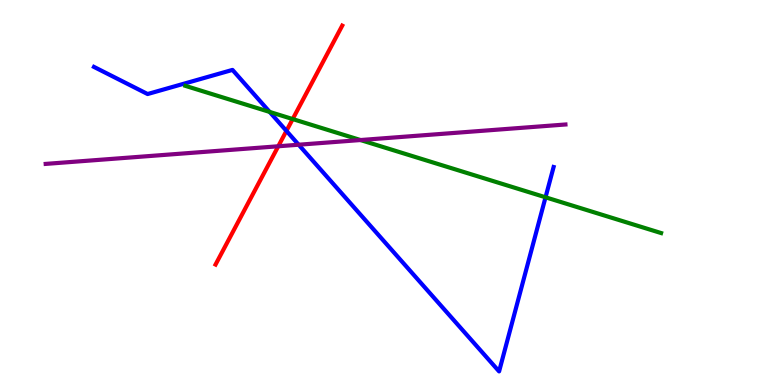[{'lines': ['blue', 'red'], 'intersections': [{'x': 3.7, 'y': 6.6}]}, {'lines': ['green', 'red'], 'intersections': [{'x': 3.78, 'y': 6.91}]}, {'lines': ['purple', 'red'], 'intersections': [{'x': 3.59, 'y': 6.2}]}, {'lines': ['blue', 'green'], 'intersections': [{'x': 3.48, 'y': 7.09}, {'x': 7.04, 'y': 4.88}]}, {'lines': ['blue', 'purple'], 'intersections': [{'x': 3.85, 'y': 6.24}]}, {'lines': ['green', 'purple'], 'intersections': [{'x': 4.65, 'y': 6.36}]}]